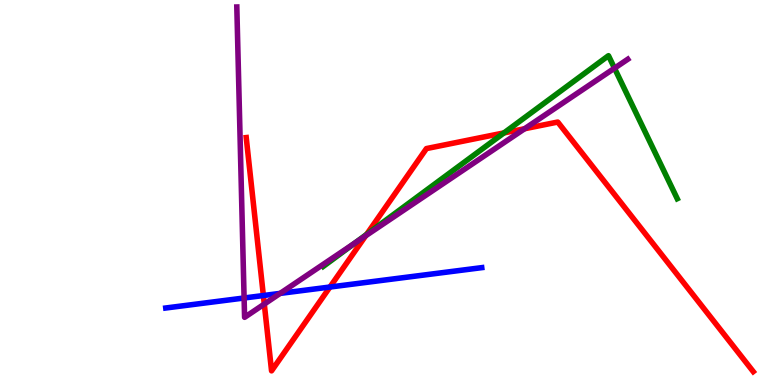[{'lines': ['blue', 'red'], 'intersections': [{'x': 3.4, 'y': 2.32}, {'x': 4.26, 'y': 2.54}]}, {'lines': ['green', 'red'], 'intersections': [{'x': 4.73, 'y': 3.91}, {'x': 6.5, 'y': 6.55}]}, {'lines': ['purple', 'red'], 'intersections': [{'x': 3.41, 'y': 2.1}, {'x': 4.72, 'y': 3.88}, {'x': 6.77, 'y': 6.66}]}, {'lines': ['blue', 'green'], 'intersections': []}, {'lines': ['blue', 'purple'], 'intersections': [{'x': 3.15, 'y': 2.26}, {'x': 3.61, 'y': 2.38}]}, {'lines': ['green', 'purple'], 'intersections': [{'x': 4.58, 'y': 3.69}, {'x': 7.93, 'y': 8.23}]}]